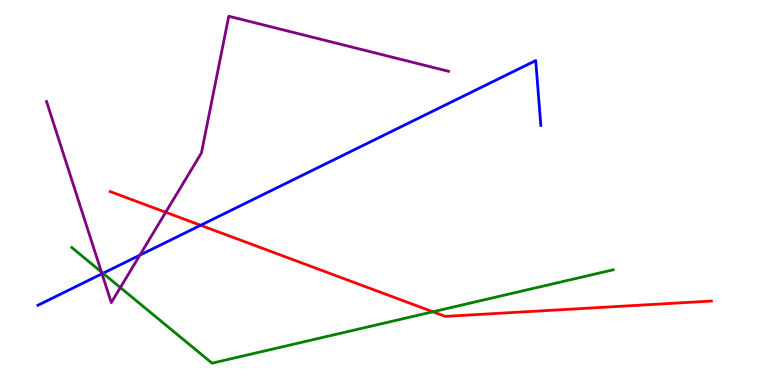[{'lines': ['blue', 'red'], 'intersections': [{'x': 2.59, 'y': 4.15}]}, {'lines': ['green', 'red'], 'intersections': [{'x': 5.59, 'y': 1.9}]}, {'lines': ['purple', 'red'], 'intersections': [{'x': 2.14, 'y': 4.49}]}, {'lines': ['blue', 'green'], 'intersections': [{'x': 1.33, 'y': 2.9}]}, {'lines': ['blue', 'purple'], 'intersections': [{'x': 1.32, 'y': 2.89}, {'x': 1.8, 'y': 3.37}]}, {'lines': ['green', 'purple'], 'intersections': [{'x': 1.31, 'y': 2.94}, {'x': 1.55, 'y': 2.53}]}]